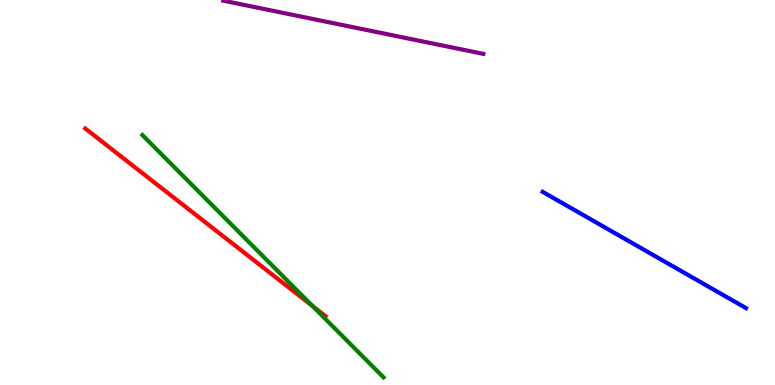[{'lines': ['blue', 'red'], 'intersections': []}, {'lines': ['green', 'red'], 'intersections': [{'x': 4.03, 'y': 2.05}]}, {'lines': ['purple', 'red'], 'intersections': []}, {'lines': ['blue', 'green'], 'intersections': []}, {'lines': ['blue', 'purple'], 'intersections': []}, {'lines': ['green', 'purple'], 'intersections': []}]